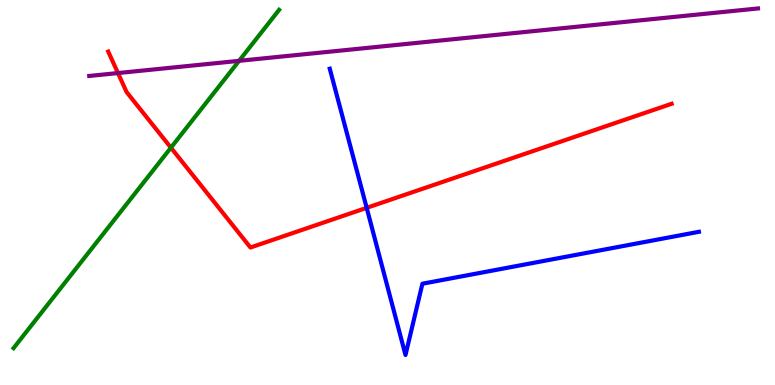[{'lines': ['blue', 'red'], 'intersections': [{'x': 4.73, 'y': 4.6}]}, {'lines': ['green', 'red'], 'intersections': [{'x': 2.21, 'y': 6.16}]}, {'lines': ['purple', 'red'], 'intersections': [{'x': 1.52, 'y': 8.1}]}, {'lines': ['blue', 'green'], 'intersections': []}, {'lines': ['blue', 'purple'], 'intersections': []}, {'lines': ['green', 'purple'], 'intersections': [{'x': 3.08, 'y': 8.42}]}]